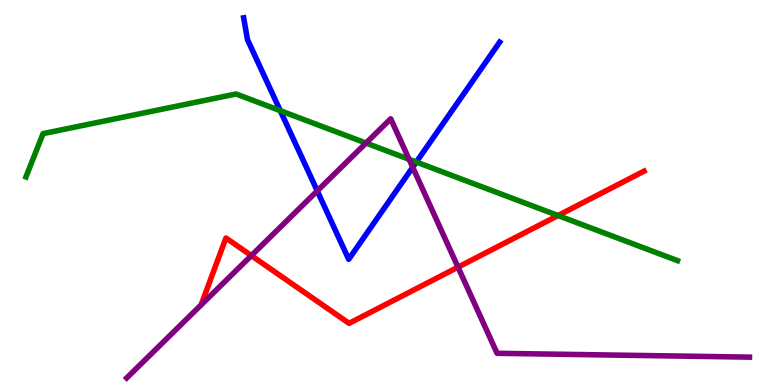[{'lines': ['blue', 'red'], 'intersections': []}, {'lines': ['green', 'red'], 'intersections': [{'x': 7.2, 'y': 4.4}]}, {'lines': ['purple', 'red'], 'intersections': [{'x': 3.24, 'y': 3.36}, {'x': 5.91, 'y': 3.06}]}, {'lines': ['blue', 'green'], 'intersections': [{'x': 3.62, 'y': 7.13}, {'x': 5.37, 'y': 5.79}]}, {'lines': ['blue', 'purple'], 'intersections': [{'x': 4.09, 'y': 5.04}, {'x': 5.33, 'y': 5.66}]}, {'lines': ['green', 'purple'], 'intersections': [{'x': 4.72, 'y': 6.28}, {'x': 5.28, 'y': 5.86}]}]